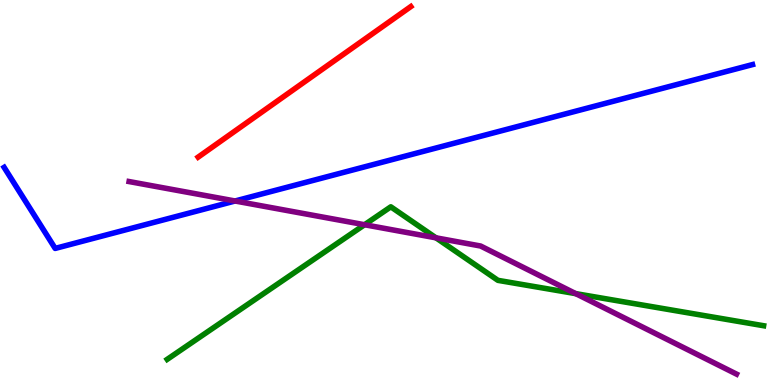[{'lines': ['blue', 'red'], 'intersections': []}, {'lines': ['green', 'red'], 'intersections': []}, {'lines': ['purple', 'red'], 'intersections': []}, {'lines': ['blue', 'green'], 'intersections': []}, {'lines': ['blue', 'purple'], 'intersections': [{'x': 3.03, 'y': 4.78}]}, {'lines': ['green', 'purple'], 'intersections': [{'x': 4.7, 'y': 4.16}, {'x': 5.63, 'y': 3.82}, {'x': 7.43, 'y': 2.37}]}]